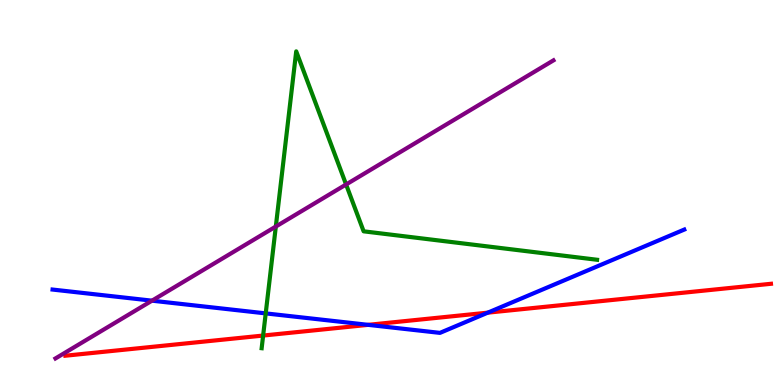[{'lines': ['blue', 'red'], 'intersections': [{'x': 4.75, 'y': 1.56}, {'x': 6.29, 'y': 1.88}]}, {'lines': ['green', 'red'], 'intersections': [{'x': 3.4, 'y': 1.28}]}, {'lines': ['purple', 'red'], 'intersections': []}, {'lines': ['blue', 'green'], 'intersections': [{'x': 3.43, 'y': 1.86}]}, {'lines': ['blue', 'purple'], 'intersections': [{'x': 1.96, 'y': 2.19}]}, {'lines': ['green', 'purple'], 'intersections': [{'x': 3.56, 'y': 4.12}, {'x': 4.47, 'y': 5.21}]}]